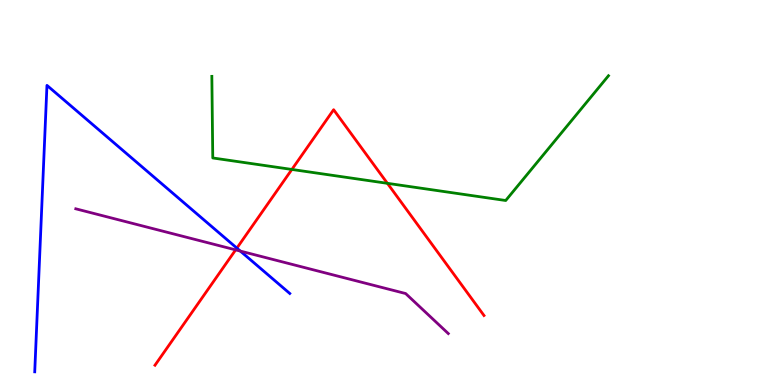[{'lines': ['blue', 'red'], 'intersections': [{'x': 3.06, 'y': 3.56}]}, {'lines': ['green', 'red'], 'intersections': [{'x': 3.77, 'y': 5.6}, {'x': 5.0, 'y': 5.24}]}, {'lines': ['purple', 'red'], 'intersections': [{'x': 3.04, 'y': 3.51}]}, {'lines': ['blue', 'green'], 'intersections': []}, {'lines': ['blue', 'purple'], 'intersections': [{'x': 3.1, 'y': 3.48}]}, {'lines': ['green', 'purple'], 'intersections': []}]